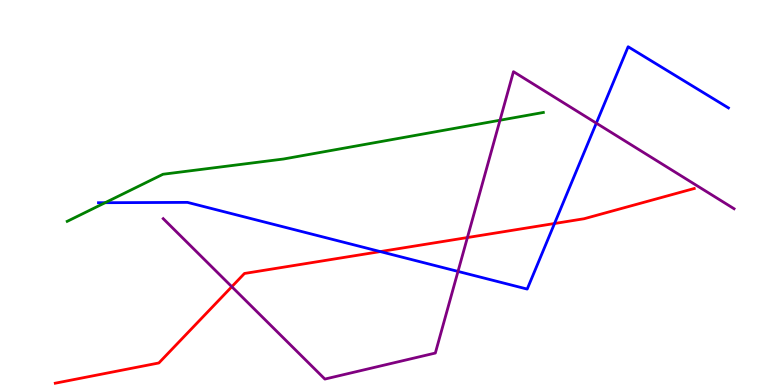[{'lines': ['blue', 'red'], 'intersections': [{'x': 4.91, 'y': 3.47}, {'x': 7.16, 'y': 4.19}]}, {'lines': ['green', 'red'], 'intersections': []}, {'lines': ['purple', 'red'], 'intersections': [{'x': 2.99, 'y': 2.55}, {'x': 6.03, 'y': 3.83}]}, {'lines': ['blue', 'green'], 'intersections': [{'x': 1.36, 'y': 4.73}]}, {'lines': ['blue', 'purple'], 'intersections': [{'x': 5.91, 'y': 2.95}, {'x': 7.69, 'y': 6.8}]}, {'lines': ['green', 'purple'], 'intersections': [{'x': 6.45, 'y': 6.88}]}]